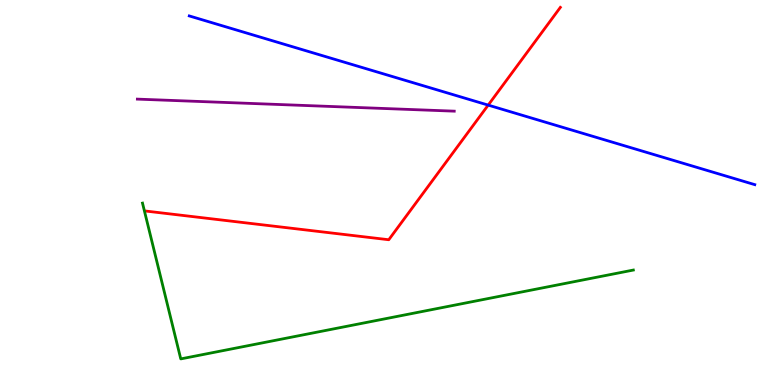[{'lines': ['blue', 'red'], 'intersections': [{'x': 6.3, 'y': 7.27}]}, {'lines': ['green', 'red'], 'intersections': []}, {'lines': ['purple', 'red'], 'intersections': []}, {'lines': ['blue', 'green'], 'intersections': []}, {'lines': ['blue', 'purple'], 'intersections': []}, {'lines': ['green', 'purple'], 'intersections': []}]